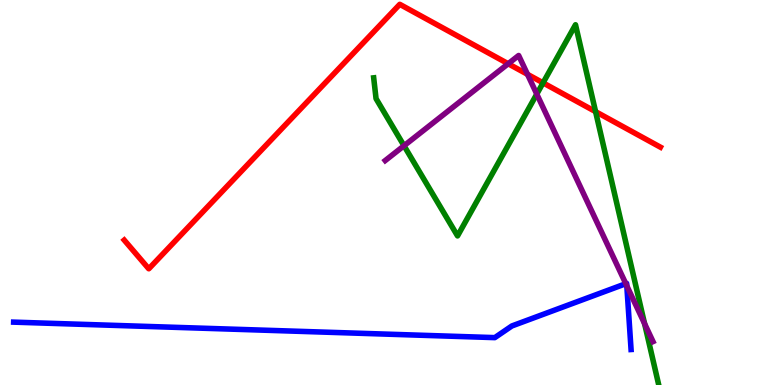[{'lines': ['blue', 'red'], 'intersections': []}, {'lines': ['green', 'red'], 'intersections': [{'x': 7.01, 'y': 7.85}, {'x': 7.68, 'y': 7.1}]}, {'lines': ['purple', 'red'], 'intersections': [{'x': 6.56, 'y': 8.34}, {'x': 6.81, 'y': 8.07}]}, {'lines': ['blue', 'green'], 'intersections': []}, {'lines': ['blue', 'purple'], 'intersections': [{'x': 8.08, 'y': 2.63}, {'x': 8.09, 'y': 2.58}]}, {'lines': ['green', 'purple'], 'intersections': [{'x': 5.21, 'y': 6.21}, {'x': 6.93, 'y': 7.56}, {'x': 8.32, 'y': 1.59}]}]